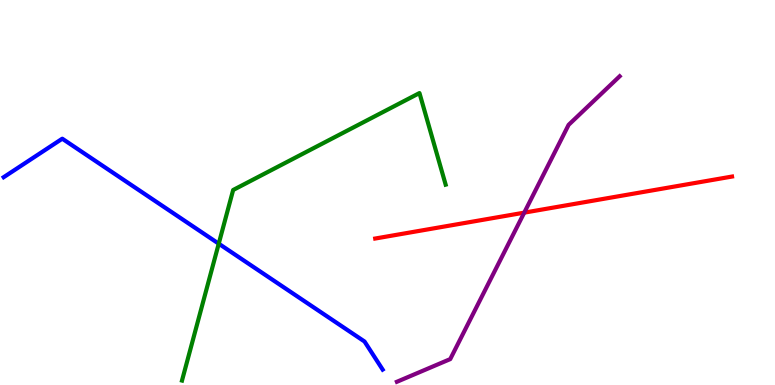[{'lines': ['blue', 'red'], 'intersections': []}, {'lines': ['green', 'red'], 'intersections': []}, {'lines': ['purple', 'red'], 'intersections': [{'x': 6.76, 'y': 4.48}]}, {'lines': ['blue', 'green'], 'intersections': [{'x': 2.82, 'y': 3.67}]}, {'lines': ['blue', 'purple'], 'intersections': []}, {'lines': ['green', 'purple'], 'intersections': []}]